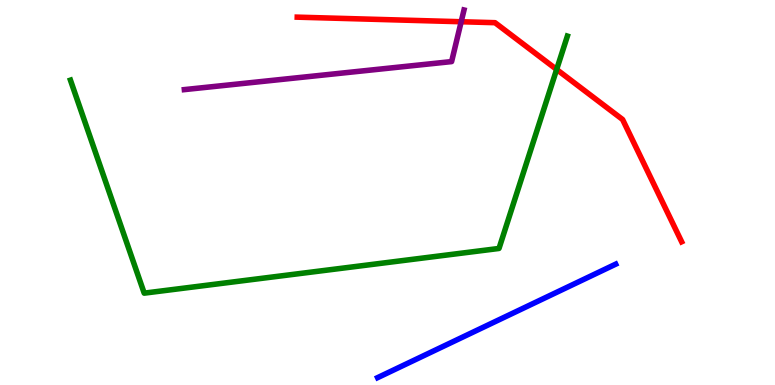[{'lines': ['blue', 'red'], 'intersections': []}, {'lines': ['green', 'red'], 'intersections': [{'x': 7.18, 'y': 8.2}]}, {'lines': ['purple', 'red'], 'intersections': [{'x': 5.95, 'y': 9.44}]}, {'lines': ['blue', 'green'], 'intersections': []}, {'lines': ['blue', 'purple'], 'intersections': []}, {'lines': ['green', 'purple'], 'intersections': []}]